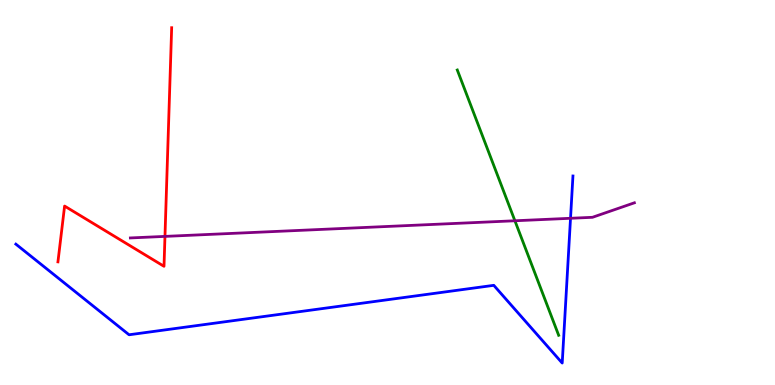[{'lines': ['blue', 'red'], 'intersections': []}, {'lines': ['green', 'red'], 'intersections': []}, {'lines': ['purple', 'red'], 'intersections': [{'x': 2.13, 'y': 3.86}]}, {'lines': ['blue', 'green'], 'intersections': []}, {'lines': ['blue', 'purple'], 'intersections': [{'x': 7.36, 'y': 4.33}]}, {'lines': ['green', 'purple'], 'intersections': [{'x': 6.64, 'y': 4.27}]}]